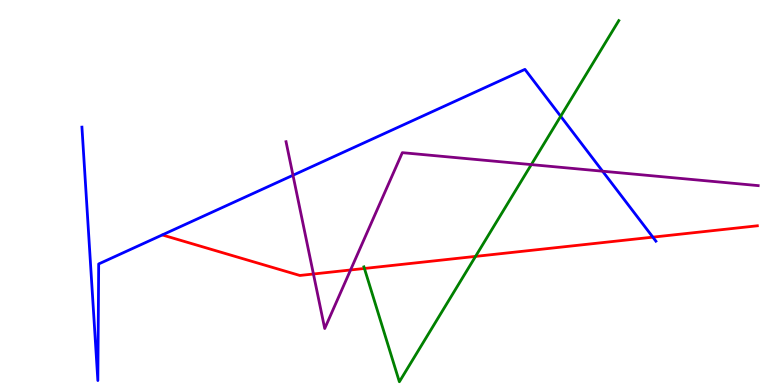[{'lines': ['blue', 'red'], 'intersections': [{'x': 8.42, 'y': 3.84}]}, {'lines': ['green', 'red'], 'intersections': [{'x': 4.7, 'y': 3.03}, {'x': 6.14, 'y': 3.34}]}, {'lines': ['purple', 'red'], 'intersections': [{'x': 4.04, 'y': 2.88}, {'x': 4.52, 'y': 2.99}]}, {'lines': ['blue', 'green'], 'intersections': [{'x': 7.23, 'y': 6.98}]}, {'lines': ['blue', 'purple'], 'intersections': [{'x': 3.78, 'y': 5.45}, {'x': 7.78, 'y': 5.55}]}, {'lines': ['green', 'purple'], 'intersections': [{'x': 6.86, 'y': 5.72}]}]